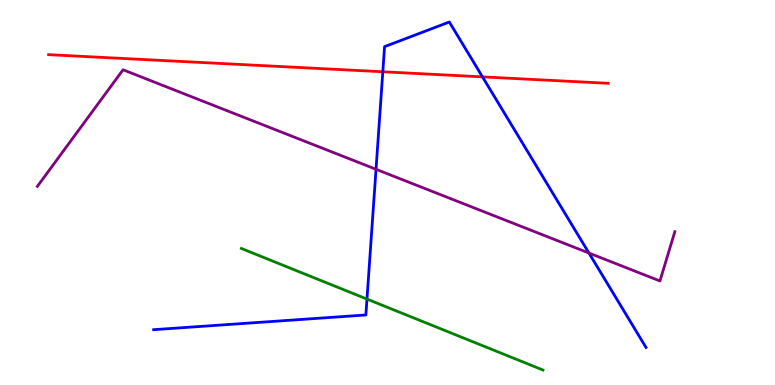[{'lines': ['blue', 'red'], 'intersections': [{'x': 4.94, 'y': 8.14}, {'x': 6.23, 'y': 8.0}]}, {'lines': ['green', 'red'], 'intersections': []}, {'lines': ['purple', 'red'], 'intersections': []}, {'lines': ['blue', 'green'], 'intersections': [{'x': 4.74, 'y': 2.23}]}, {'lines': ['blue', 'purple'], 'intersections': [{'x': 4.85, 'y': 5.6}, {'x': 7.6, 'y': 3.43}]}, {'lines': ['green', 'purple'], 'intersections': []}]